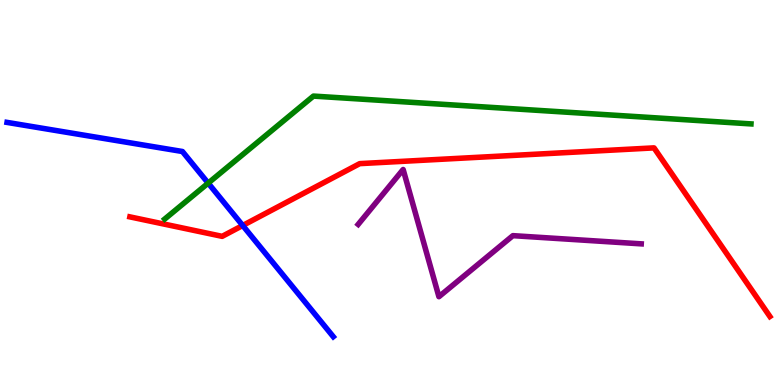[{'lines': ['blue', 'red'], 'intersections': [{'x': 3.13, 'y': 4.14}]}, {'lines': ['green', 'red'], 'intersections': []}, {'lines': ['purple', 'red'], 'intersections': []}, {'lines': ['blue', 'green'], 'intersections': [{'x': 2.69, 'y': 5.24}]}, {'lines': ['blue', 'purple'], 'intersections': []}, {'lines': ['green', 'purple'], 'intersections': []}]